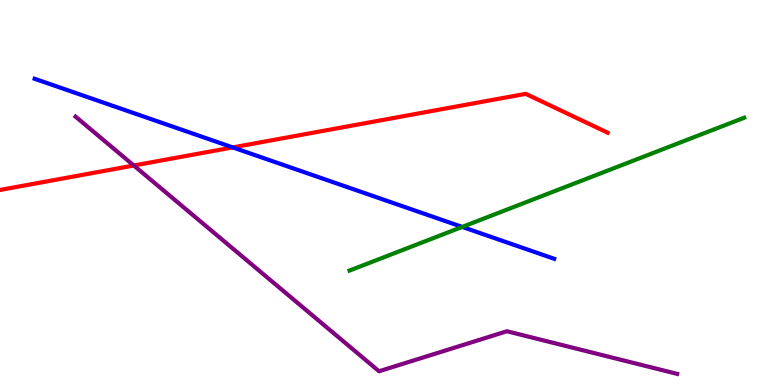[{'lines': ['blue', 'red'], 'intersections': [{'x': 3.0, 'y': 6.17}]}, {'lines': ['green', 'red'], 'intersections': []}, {'lines': ['purple', 'red'], 'intersections': [{'x': 1.73, 'y': 5.7}]}, {'lines': ['blue', 'green'], 'intersections': [{'x': 5.96, 'y': 4.11}]}, {'lines': ['blue', 'purple'], 'intersections': []}, {'lines': ['green', 'purple'], 'intersections': []}]